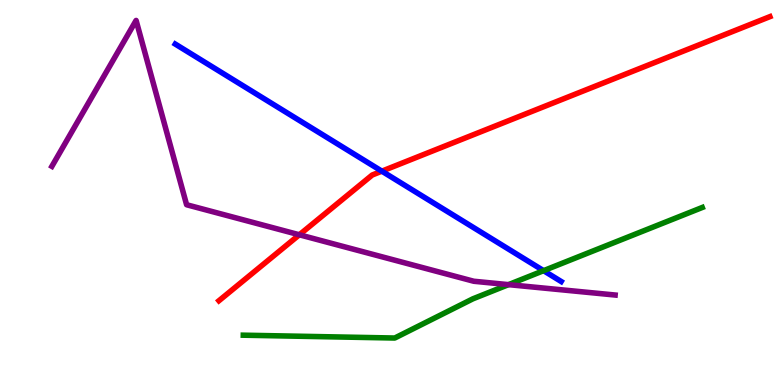[{'lines': ['blue', 'red'], 'intersections': [{'x': 4.93, 'y': 5.55}]}, {'lines': ['green', 'red'], 'intersections': []}, {'lines': ['purple', 'red'], 'intersections': [{'x': 3.86, 'y': 3.9}]}, {'lines': ['blue', 'green'], 'intersections': [{'x': 7.01, 'y': 2.97}]}, {'lines': ['blue', 'purple'], 'intersections': []}, {'lines': ['green', 'purple'], 'intersections': [{'x': 6.56, 'y': 2.61}]}]